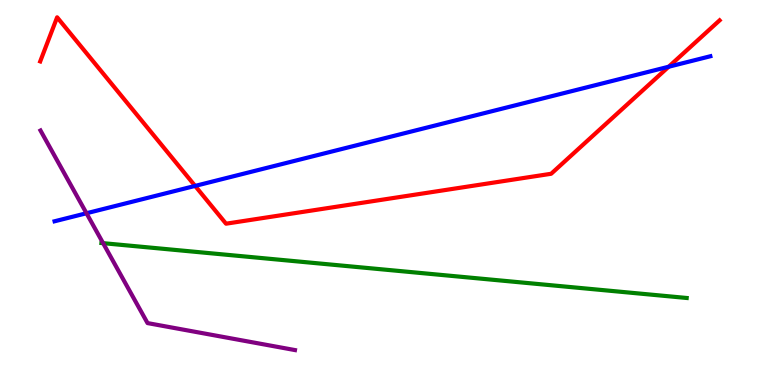[{'lines': ['blue', 'red'], 'intersections': [{'x': 2.52, 'y': 5.17}, {'x': 8.63, 'y': 8.27}]}, {'lines': ['green', 'red'], 'intersections': []}, {'lines': ['purple', 'red'], 'intersections': []}, {'lines': ['blue', 'green'], 'intersections': []}, {'lines': ['blue', 'purple'], 'intersections': [{'x': 1.12, 'y': 4.46}]}, {'lines': ['green', 'purple'], 'intersections': [{'x': 1.33, 'y': 3.68}]}]